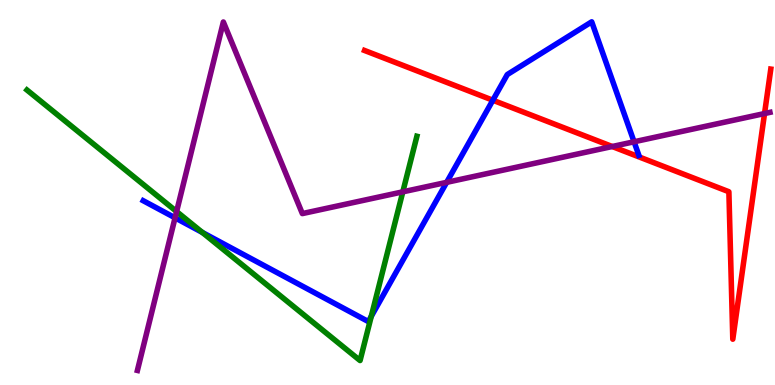[{'lines': ['blue', 'red'], 'intersections': [{'x': 6.36, 'y': 7.4}]}, {'lines': ['green', 'red'], 'intersections': []}, {'lines': ['purple', 'red'], 'intersections': [{'x': 7.9, 'y': 6.19}, {'x': 9.87, 'y': 7.05}]}, {'lines': ['blue', 'green'], 'intersections': [{'x': 2.61, 'y': 3.96}, {'x': 4.79, 'y': 1.78}]}, {'lines': ['blue', 'purple'], 'intersections': [{'x': 2.26, 'y': 4.34}, {'x': 5.76, 'y': 5.26}, {'x': 8.18, 'y': 6.32}]}, {'lines': ['green', 'purple'], 'intersections': [{'x': 2.28, 'y': 4.51}, {'x': 5.2, 'y': 5.02}]}]